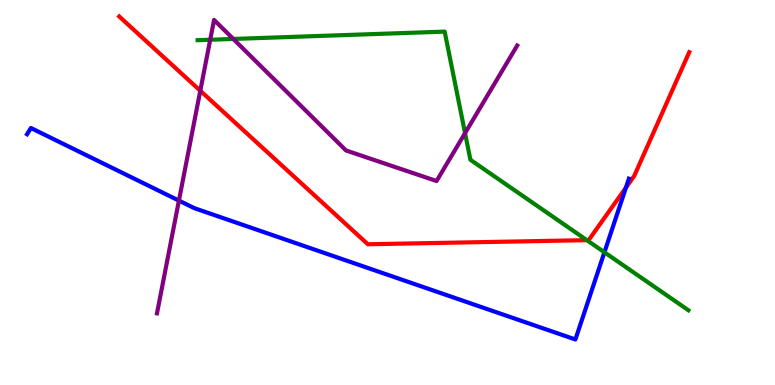[{'lines': ['blue', 'red'], 'intersections': [{'x': 8.08, 'y': 5.13}]}, {'lines': ['green', 'red'], 'intersections': [{'x': 7.57, 'y': 3.76}]}, {'lines': ['purple', 'red'], 'intersections': [{'x': 2.58, 'y': 7.64}]}, {'lines': ['blue', 'green'], 'intersections': [{'x': 7.8, 'y': 3.45}]}, {'lines': ['blue', 'purple'], 'intersections': [{'x': 2.31, 'y': 4.79}]}, {'lines': ['green', 'purple'], 'intersections': [{'x': 2.71, 'y': 8.97}, {'x': 3.01, 'y': 8.99}, {'x': 6.0, 'y': 6.54}]}]